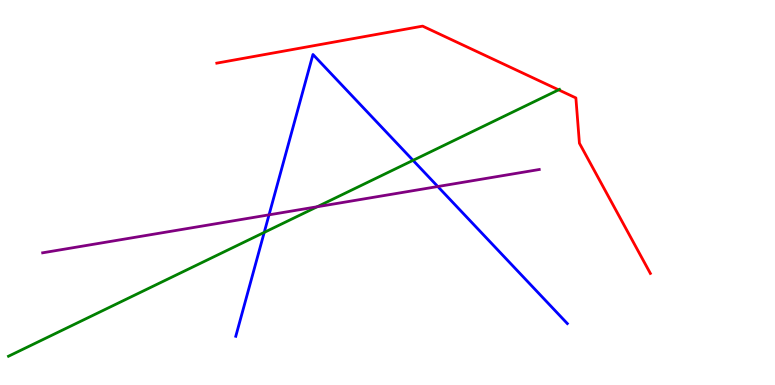[{'lines': ['blue', 'red'], 'intersections': []}, {'lines': ['green', 'red'], 'intersections': [{'x': 7.21, 'y': 7.67}]}, {'lines': ['purple', 'red'], 'intersections': []}, {'lines': ['blue', 'green'], 'intersections': [{'x': 3.41, 'y': 3.96}, {'x': 5.33, 'y': 5.84}]}, {'lines': ['blue', 'purple'], 'intersections': [{'x': 3.47, 'y': 4.42}, {'x': 5.65, 'y': 5.16}]}, {'lines': ['green', 'purple'], 'intersections': [{'x': 4.09, 'y': 4.63}]}]